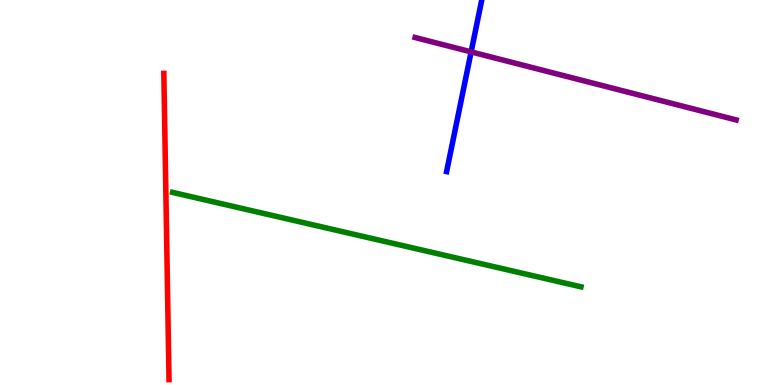[{'lines': ['blue', 'red'], 'intersections': []}, {'lines': ['green', 'red'], 'intersections': []}, {'lines': ['purple', 'red'], 'intersections': []}, {'lines': ['blue', 'green'], 'intersections': []}, {'lines': ['blue', 'purple'], 'intersections': [{'x': 6.08, 'y': 8.65}]}, {'lines': ['green', 'purple'], 'intersections': []}]